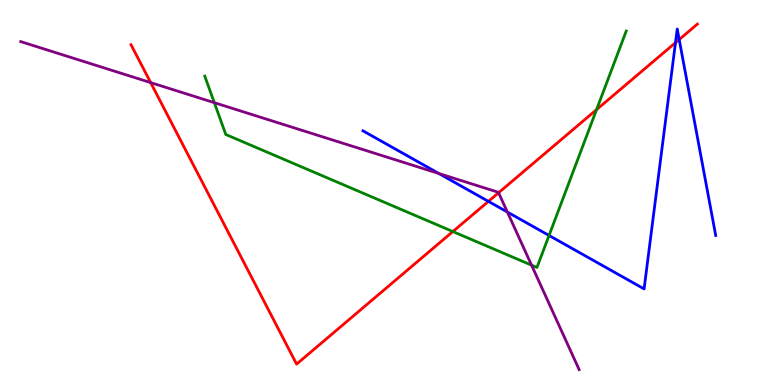[{'lines': ['blue', 'red'], 'intersections': [{'x': 6.3, 'y': 4.77}, {'x': 8.72, 'y': 8.89}, {'x': 8.76, 'y': 8.97}]}, {'lines': ['green', 'red'], 'intersections': [{'x': 5.84, 'y': 3.99}, {'x': 7.7, 'y': 7.15}]}, {'lines': ['purple', 'red'], 'intersections': [{'x': 1.94, 'y': 7.85}, {'x': 6.43, 'y': 4.99}]}, {'lines': ['blue', 'green'], 'intersections': [{'x': 7.08, 'y': 3.88}]}, {'lines': ['blue', 'purple'], 'intersections': [{'x': 5.66, 'y': 5.49}, {'x': 6.55, 'y': 4.49}]}, {'lines': ['green', 'purple'], 'intersections': [{'x': 2.77, 'y': 7.33}, {'x': 6.86, 'y': 3.11}]}]